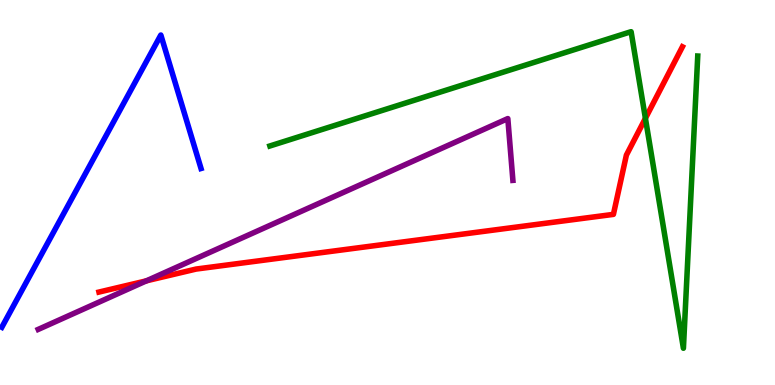[{'lines': ['blue', 'red'], 'intersections': []}, {'lines': ['green', 'red'], 'intersections': [{'x': 8.33, 'y': 6.93}]}, {'lines': ['purple', 'red'], 'intersections': [{'x': 1.89, 'y': 2.71}]}, {'lines': ['blue', 'green'], 'intersections': []}, {'lines': ['blue', 'purple'], 'intersections': []}, {'lines': ['green', 'purple'], 'intersections': []}]